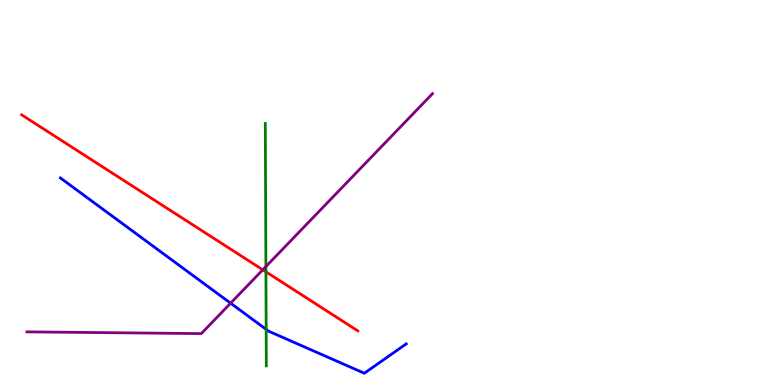[{'lines': ['blue', 'red'], 'intersections': []}, {'lines': ['green', 'red'], 'intersections': [{'x': 3.43, 'y': 2.94}]}, {'lines': ['purple', 'red'], 'intersections': [{'x': 3.39, 'y': 2.99}]}, {'lines': ['blue', 'green'], 'intersections': [{'x': 3.43, 'y': 1.45}]}, {'lines': ['blue', 'purple'], 'intersections': [{'x': 2.98, 'y': 2.12}]}, {'lines': ['green', 'purple'], 'intersections': [{'x': 3.43, 'y': 3.08}]}]